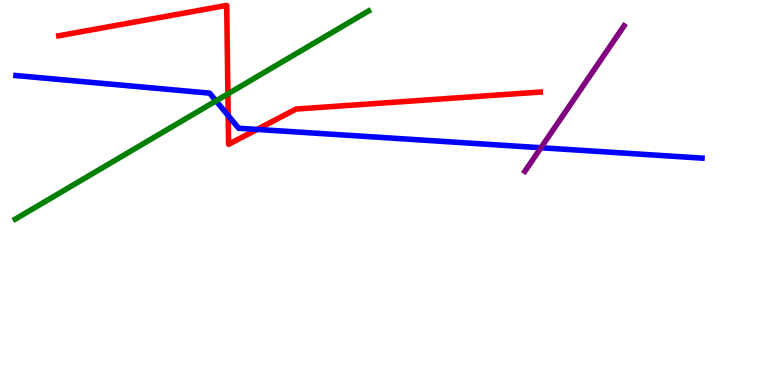[{'lines': ['blue', 'red'], 'intersections': [{'x': 2.94, 'y': 7.0}, {'x': 3.32, 'y': 6.64}]}, {'lines': ['green', 'red'], 'intersections': [{'x': 2.94, 'y': 7.56}]}, {'lines': ['purple', 'red'], 'intersections': []}, {'lines': ['blue', 'green'], 'intersections': [{'x': 2.79, 'y': 7.38}]}, {'lines': ['blue', 'purple'], 'intersections': [{'x': 6.98, 'y': 6.16}]}, {'lines': ['green', 'purple'], 'intersections': []}]